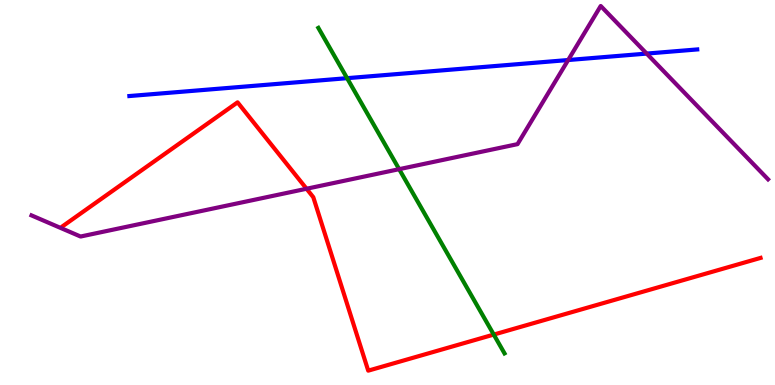[{'lines': ['blue', 'red'], 'intersections': []}, {'lines': ['green', 'red'], 'intersections': [{'x': 6.37, 'y': 1.31}]}, {'lines': ['purple', 'red'], 'intersections': [{'x': 3.96, 'y': 5.1}]}, {'lines': ['blue', 'green'], 'intersections': [{'x': 4.48, 'y': 7.97}]}, {'lines': ['blue', 'purple'], 'intersections': [{'x': 7.33, 'y': 8.44}, {'x': 8.34, 'y': 8.61}]}, {'lines': ['green', 'purple'], 'intersections': [{'x': 5.15, 'y': 5.61}]}]